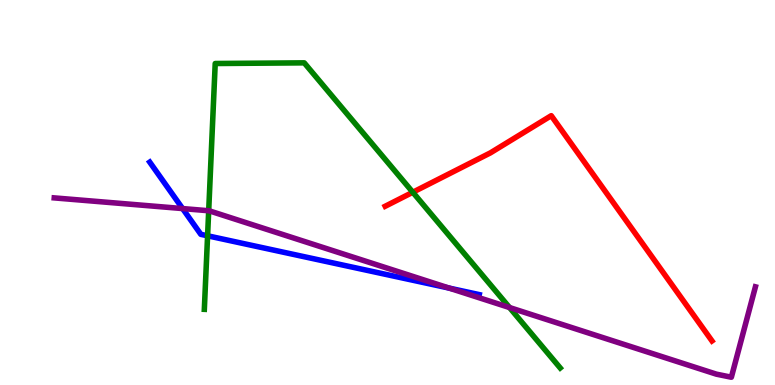[{'lines': ['blue', 'red'], 'intersections': []}, {'lines': ['green', 'red'], 'intersections': [{'x': 5.33, 'y': 5.01}]}, {'lines': ['purple', 'red'], 'intersections': []}, {'lines': ['blue', 'green'], 'intersections': [{'x': 2.68, 'y': 3.88}]}, {'lines': ['blue', 'purple'], 'intersections': [{'x': 2.36, 'y': 4.58}, {'x': 5.8, 'y': 2.52}]}, {'lines': ['green', 'purple'], 'intersections': [{'x': 2.69, 'y': 4.53}, {'x': 6.57, 'y': 2.01}]}]